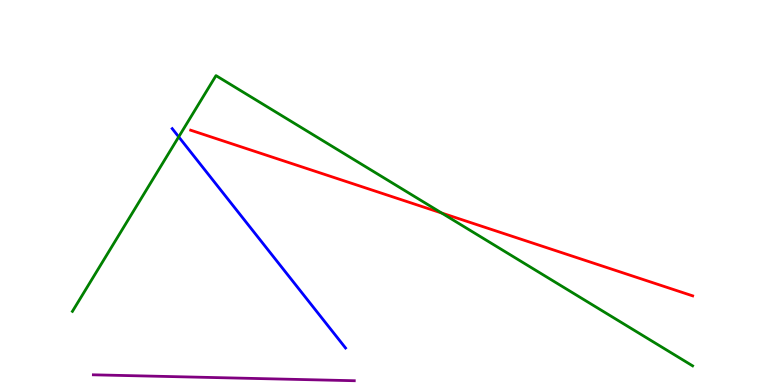[{'lines': ['blue', 'red'], 'intersections': []}, {'lines': ['green', 'red'], 'intersections': [{'x': 5.7, 'y': 4.47}]}, {'lines': ['purple', 'red'], 'intersections': []}, {'lines': ['blue', 'green'], 'intersections': [{'x': 2.31, 'y': 6.45}]}, {'lines': ['blue', 'purple'], 'intersections': []}, {'lines': ['green', 'purple'], 'intersections': []}]